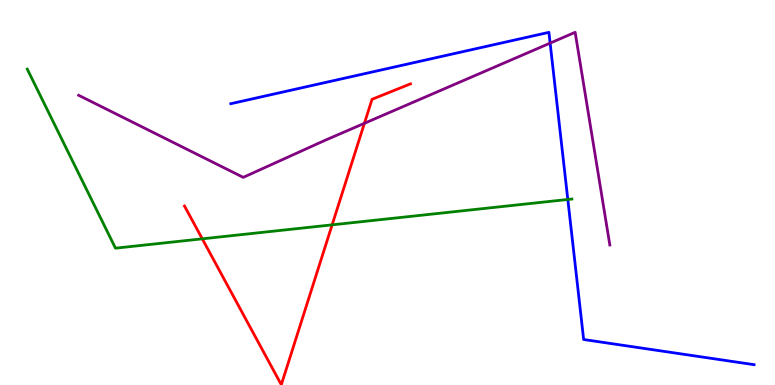[{'lines': ['blue', 'red'], 'intersections': []}, {'lines': ['green', 'red'], 'intersections': [{'x': 2.61, 'y': 3.8}, {'x': 4.29, 'y': 4.16}]}, {'lines': ['purple', 'red'], 'intersections': [{'x': 4.7, 'y': 6.8}]}, {'lines': ['blue', 'green'], 'intersections': [{'x': 7.33, 'y': 4.82}]}, {'lines': ['blue', 'purple'], 'intersections': [{'x': 7.1, 'y': 8.88}]}, {'lines': ['green', 'purple'], 'intersections': []}]